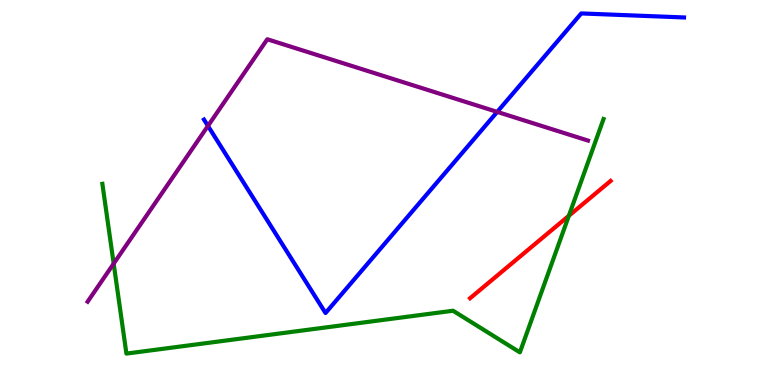[{'lines': ['blue', 'red'], 'intersections': []}, {'lines': ['green', 'red'], 'intersections': [{'x': 7.34, 'y': 4.4}]}, {'lines': ['purple', 'red'], 'intersections': []}, {'lines': ['blue', 'green'], 'intersections': []}, {'lines': ['blue', 'purple'], 'intersections': [{'x': 2.68, 'y': 6.73}, {'x': 6.42, 'y': 7.09}]}, {'lines': ['green', 'purple'], 'intersections': [{'x': 1.47, 'y': 3.15}]}]